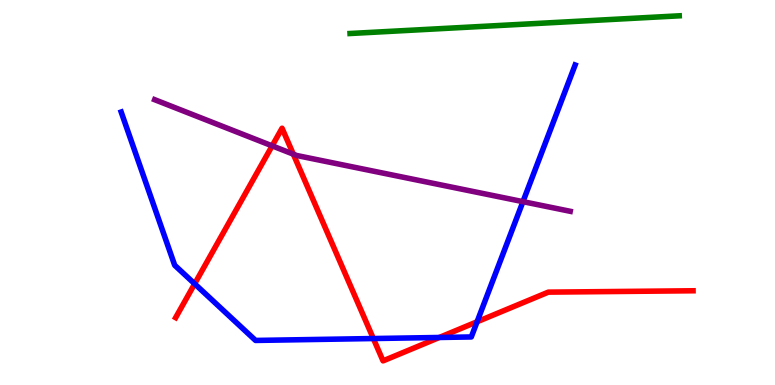[{'lines': ['blue', 'red'], 'intersections': [{'x': 2.51, 'y': 2.63}, {'x': 4.82, 'y': 1.21}, {'x': 5.67, 'y': 1.23}, {'x': 6.16, 'y': 1.64}]}, {'lines': ['green', 'red'], 'intersections': []}, {'lines': ['purple', 'red'], 'intersections': [{'x': 3.51, 'y': 6.21}, {'x': 3.78, 'y': 6.0}]}, {'lines': ['blue', 'green'], 'intersections': []}, {'lines': ['blue', 'purple'], 'intersections': [{'x': 6.75, 'y': 4.76}]}, {'lines': ['green', 'purple'], 'intersections': []}]